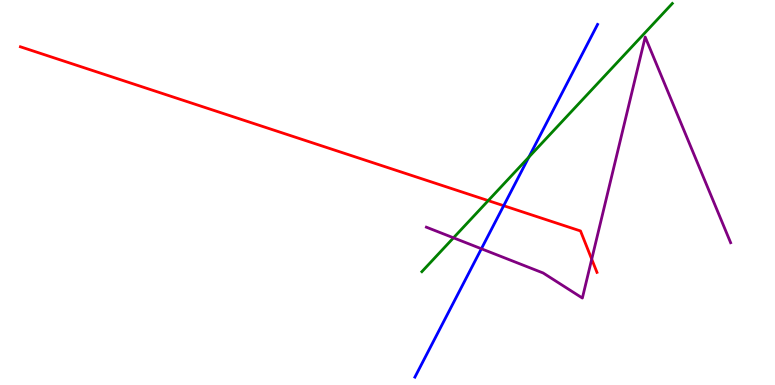[{'lines': ['blue', 'red'], 'intersections': [{'x': 6.5, 'y': 4.66}]}, {'lines': ['green', 'red'], 'intersections': [{'x': 6.3, 'y': 4.79}]}, {'lines': ['purple', 'red'], 'intersections': [{'x': 7.64, 'y': 3.27}]}, {'lines': ['blue', 'green'], 'intersections': [{'x': 6.82, 'y': 5.92}]}, {'lines': ['blue', 'purple'], 'intersections': [{'x': 6.21, 'y': 3.54}]}, {'lines': ['green', 'purple'], 'intersections': [{'x': 5.85, 'y': 3.82}]}]